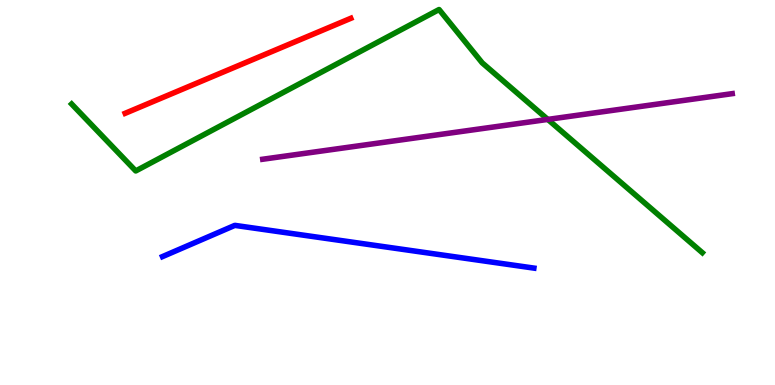[{'lines': ['blue', 'red'], 'intersections': []}, {'lines': ['green', 'red'], 'intersections': []}, {'lines': ['purple', 'red'], 'intersections': []}, {'lines': ['blue', 'green'], 'intersections': []}, {'lines': ['blue', 'purple'], 'intersections': []}, {'lines': ['green', 'purple'], 'intersections': [{'x': 7.07, 'y': 6.9}]}]